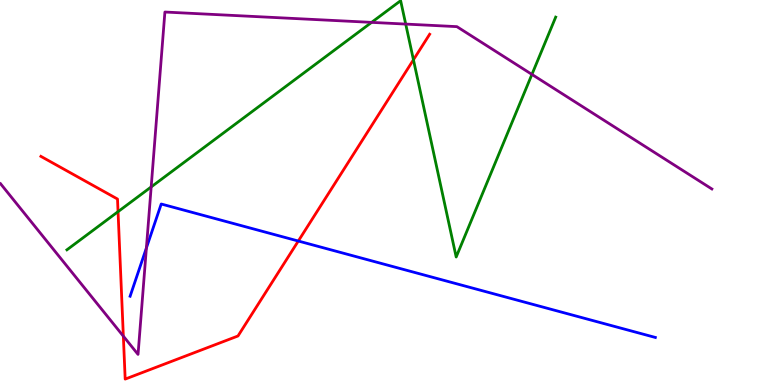[{'lines': ['blue', 'red'], 'intersections': [{'x': 3.85, 'y': 3.74}]}, {'lines': ['green', 'red'], 'intersections': [{'x': 1.52, 'y': 4.5}, {'x': 5.33, 'y': 8.45}]}, {'lines': ['purple', 'red'], 'intersections': [{'x': 1.59, 'y': 1.27}]}, {'lines': ['blue', 'green'], 'intersections': []}, {'lines': ['blue', 'purple'], 'intersections': [{'x': 1.89, 'y': 3.56}]}, {'lines': ['green', 'purple'], 'intersections': [{'x': 1.95, 'y': 5.14}, {'x': 4.79, 'y': 9.42}, {'x': 5.23, 'y': 9.37}, {'x': 6.86, 'y': 8.07}]}]